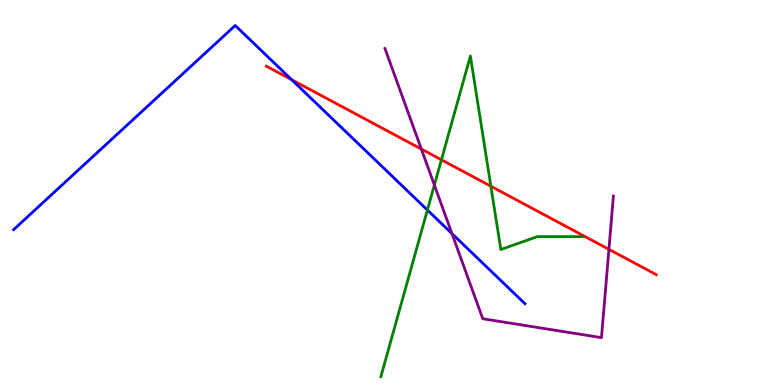[{'lines': ['blue', 'red'], 'intersections': [{'x': 3.76, 'y': 7.93}]}, {'lines': ['green', 'red'], 'intersections': [{'x': 5.7, 'y': 5.85}, {'x': 6.33, 'y': 5.16}]}, {'lines': ['purple', 'red'], 'intersections': [{'x': 5.44, 'y': 6.13}, {'x': 7.86, 'y': 3.52}]}, {'lines': ['blue', 'green'], 'intersections': [{'x': 5.51, 'y': 4.54}]}, {'lines': ['blue', 'purple'], 'intersections': [{'x': 5.83, 'y': 3.93}]}, {'lines': ['green', 'purple'], 'intersections': [{'x': 5.6, 'y': 5.19}]}]